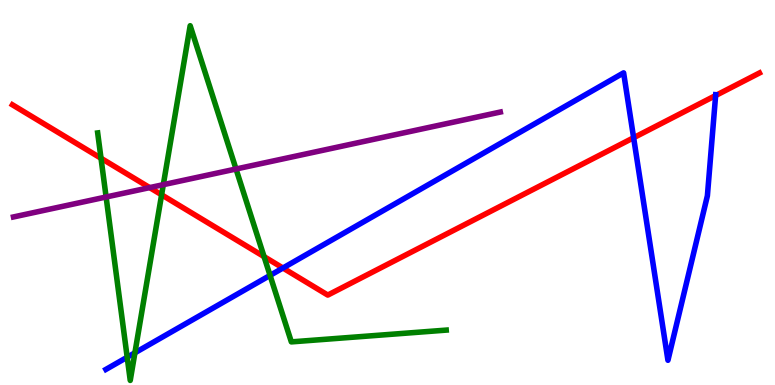[{'lines': ['blue', 'red'], 'intersections': [{'x': 3.65, 'y': 3.04}, {'x': 8.18, 'y': 6.42}, {'x': 9.23, 'y': 7.52}]}, {'lines': ['green', 'red'], 'intersections': [{'x': 1.3, 'y': 5.89}, {'x': 2.09, 'y': 4.94}, {'x': 3.41, 'y': 3.33}]}, {'lines': ['purple', 'red'], 'intersections': [{'x': 1.93, 'y': 5.13}]}, {'lines': ['blue', 'green'], 'intersections': [{'x': 1.64, 'y': 0.721}, {'x': 1.74, 'y': 0.836}, {'x': 3.48, 'y': 2.85}]}, {'lines': ['blue', 'purple'], 'intersections': []}, {'lines': ['green', 'purple'], 'intersections': [{'x': 1.37, 'y': 4.88}, {'x': 2.11, 'y': 5.2}, {'x': 3.05, 'y': 5.61}]}]